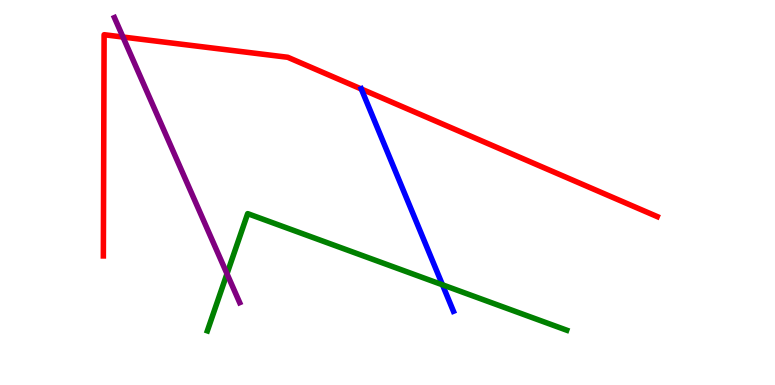[{'lines': ['blue', 'red'], 'intersections': [{'x': 4.66, 'y': 7.69}]}, {'lines': ['green', 'red'], 'intersections': []}, {'lines': ['purple', 'red'], 'intersections': [{'x': 1.59, 'y': 9.04}]}, {'lines': ['blue', 'green'], 'intersections': [{'x': 5.71, 'y': 2.6}]}, {'lines': ['blue', 'purple'], 'intersections': []}, {'lines': ['green', 'purple'], 'intersections': [{'x': 2.93, 'y': 2.89}]}]